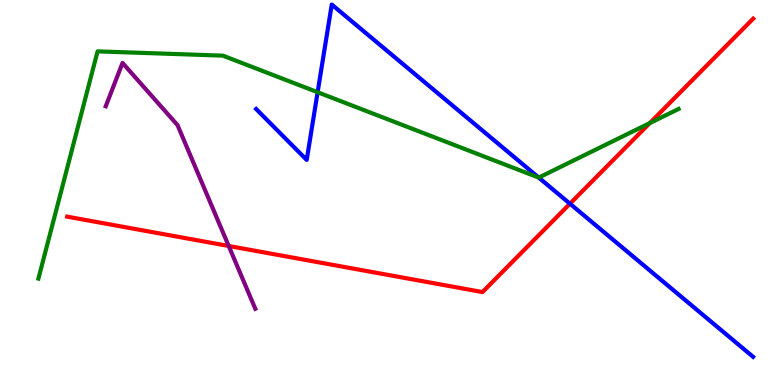[{'lines': ['blue', 'red'], 'intersections': [{'x': 7.35, 'y': 4.71}]}, {'lines': ['green', 'red'], 'intersections': [{'x': 8.38, 'y': 6.8}]}, {'lines': ['purple', 'red'], 'intersections': [{'x': 2.95, 'y': 3.61}]}, {'lines': ['blue', 'green'], 'intersections': [{'x': 4.1, 'y': 7.6}, {'x': 6.95, 'y': 5.39}]}, {'lines': ['blue', 'purple'], 'intersections': []}, {'lines': ['green', 'purple'], 'intersections': []}]